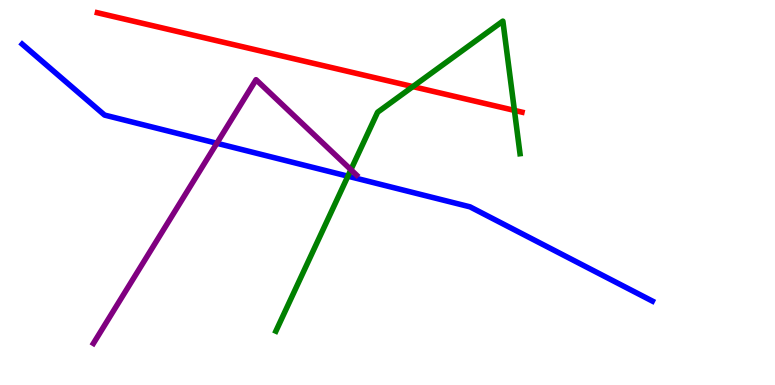[{'lines': ['blue', 'red'], 'intersections': []}, {'lines': ['green', 'red'], 'intersections': [{'x': 5.33, 'y': 7.75}, {'x': 6.64, 'y': 7.13}]}, {'lines': ['purple', 'red'], 'intersections': []}, {'lines': ['blue', 'green'], 'intersections': [{'x': 4.49, 'y': 5.42}]}, {'lines': ['blue', 'purple'], 'intersections': [{'x': 2.8, 'y': 6.28}]}, {'lines': ['green', 'purple'], 'intersections': [{'x': 4.53, 'y': 5.59}]}]